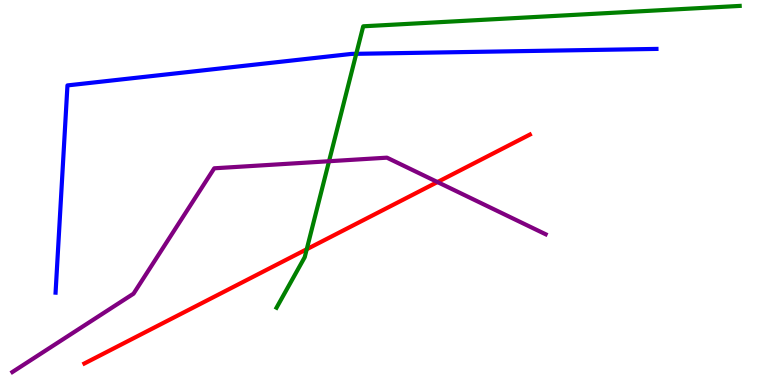[{'lines': ['blue', 'red'], 'intersections': []}, {'lines': ['green', 'red'], 'intersections': [{'x': 3.96, 'y': 3.53}]}, {'lines': ['purple', 'red'], 'intersections': [{'x': 5.64, 'y': 5.27}]}, {'lines': ['blue', 'green'], 'intersections': [{'x': 4.6, 'y': 8.6}]}, {'lines': ['blue', 'purple'], 'intersections': []}, {'lines': ['green', 'purple'], 'intersections': [{'x': 4.25, 'y': 5.81}]}]